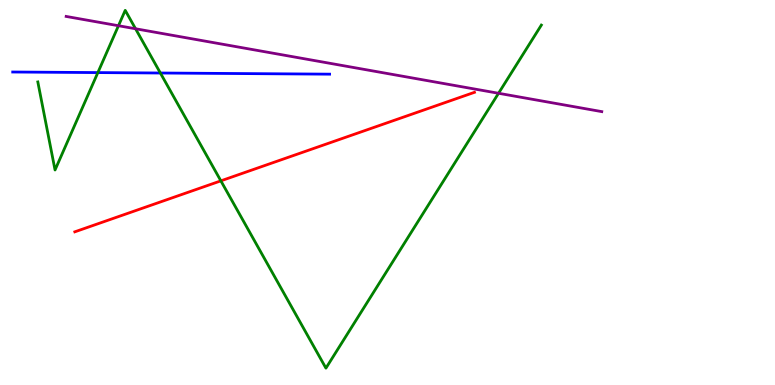[{'lines': ['blue', 'red'], 'intersections': []}, {'lines': ['green', 'red'], 'intersections': [{'x': 2.85, 'y': 5.3}]}, {'lines': ['purple', 'red'], 'intersections': []}, {'lines': ['blue', 'green'], 'intersections': [{'x': 1.26, 'y': 8.11}, {'x': 2.07, 'y': 8.1}]}, {'lines': ['blue', 'purple'], 'intersections': []}, {'lines': ['green', 'purple'], 'intersections': [{'x': 1.53, 'y': 9.33}, {'x': 1.75, 'y': 9.25}, {'x': 6.43, 'y': 7.58}]}]